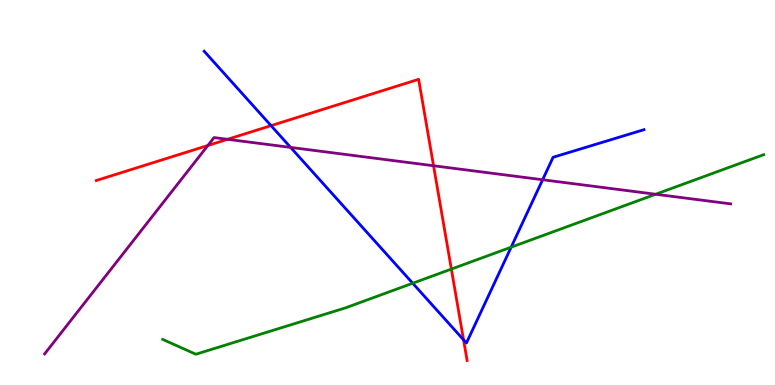[{'lines': ['blue', 'red'], 'intersections': [{'x': 3.5, 'y': 6.74}, {'x': 5.98, 'y': 1.17}]}, {'lines': ['green', 'red'], 'intersections': [{'x': 5.82, 'y': 3.01}]}, {'lines': ['purple', 'red'], 'intersections': [{'x': 2.68, 'y': 6.22}, {'x': 2.94, 'y': 6.38}, {'x': 5.59, 'y': 5.69}]}, {'lines': ['blue', 'green'], 'intersections': [{'x': 5.33, 'y': 2.64}, {'x': 6.6, 'y': 3.58}]}, {'lines': ['blue', 'purple'], 'intersections': [{'x': 3.75, 'y': 6.17}, {'x': 7.0, 'y': 5.33}]}, {'lines': ['green', 'purple'], 'intersections': [{'x': 8.46, 'y': 4.95}]}]